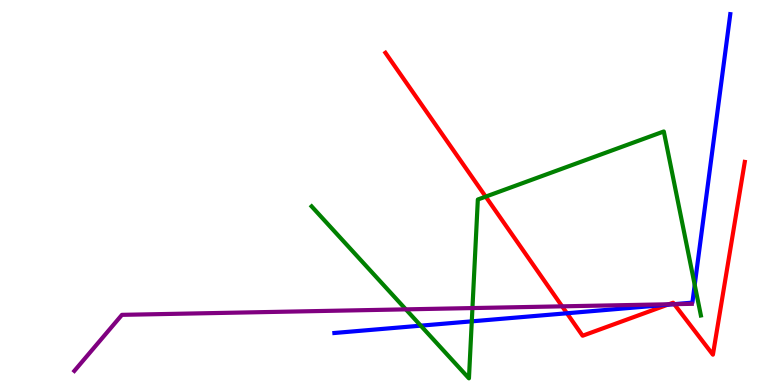[{'lines': ['blue', 'red'], 'intersections': [{'x': 7.32, 'y': 1.86}, {'x': 8.61, 'y': 2.09}, {'x': 8.7, 'y': 2.1}]}, {'lines': ['green', 'red'], 'intersections': [{'x': 6.27, 'y': 4.89}]}, {'lines': ['purple', 'red'], 'intersections': [{'x': 7.25, 'y': 2.04}, {'x': 8.63, 'y': 2.1}, {'x': 8.7, 'y': 2.1}]}, {'lines': ['blue', 'green'], 'intersections': [{'x': 5.43, 'y': 1.54}, {'x': 6.09, 'y': 1.65}, {'x': 8.96, 'y': 2.6}]}, {'lines': ['blue', 'purple'], 'intersections': [{'x': 8.7, 'y': 2.1}]}, {'lines': ['green', 'purple'], 'intersections': [{'x': 5.24, 'y': 1.96}, {'x': 6.1, 'y': 2.0}]}]